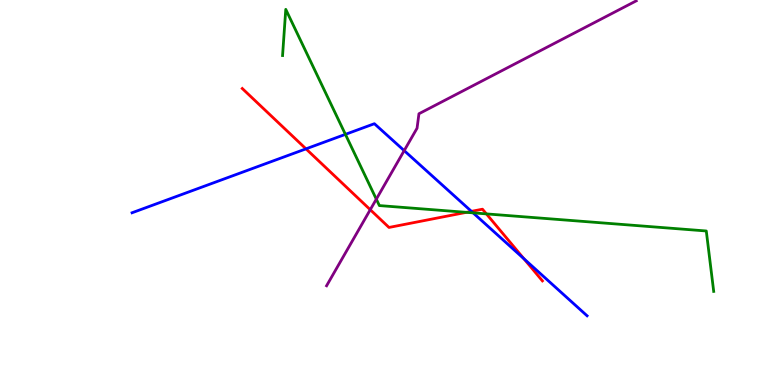[{'lines': ['blue', 'red'], 'intersections': [{'x': 3.95, 'y': 6.13}, {'x': 6.08, 'y': 4.51}, {'x': 6.76, 'y': 3.28}]}, {'lines': ['green', 'red'], 'intersections': [{'x': 6.02, 'y': 4.48}, {'x': 6.28, 'y': 4.44}]}, {'lines': ['purple', 'red'], 'intersections': [{'x': 4.78, 'y': 4.55}]}, {'lines': ['blue', 'green'], 'intersections': [{'x': 4.46, 'y': 6.51}, {'x': 6.1, 'y': 4.47}]}, {'lines': ['blue', 'purple'], 'intersections': [{'x': 5.22, 'y': 6.09}]}, {'lines': ['green', 'purple'], 'intersections': [{'x': 4.86, 'y': 4.83}]}]